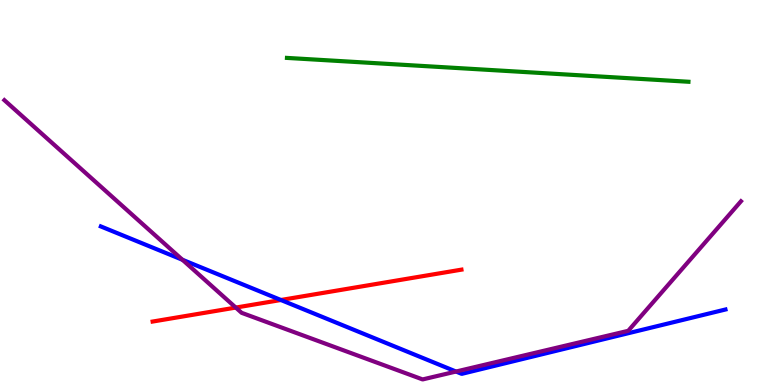[{'lines': ['blue', 'red'], 'intersections': [{'x': 3.62, 'y': 2.21}]}, {'lines': ['green', 'red'], 'intersections': []}, {'lines': ['purple', 'red'], 'intersections': [{'x': 3.04, 'y': 2.01}]}, {'lines': ['blue', 'green'], 'intersections': []}, {'lines': ['blue', 'purple'], 'intersections': [{'x': 2.35, 'y': 3.25}, {'x': 5.88, 'y': 0.35}]}, {'lines': ['green', 'purple'], 'intersections': []}]